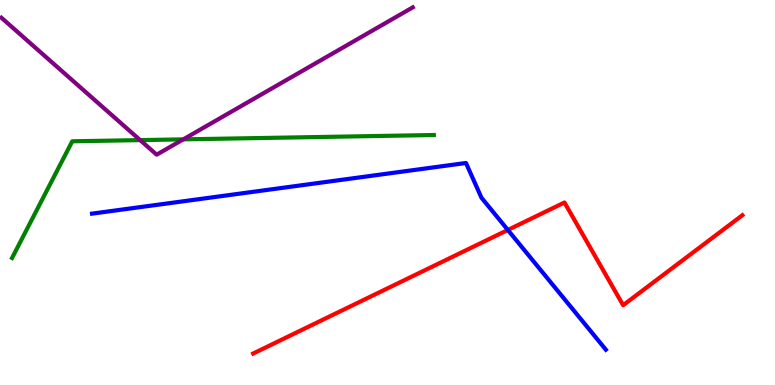[{'lines': ['blue', 'red'], 'intersections': [{'x': 6.55, 'y': 4.03}]}, {'lines': ['green', 'red'], 'intersections': []}, {'lines': ['purple', 'red'], 'intersections': []}, {'lines': ['blue', 'green'], 'intersections': []}, {'lines': ['blue', 'purple'], 'intersections': []}, {'lines': ['green', 'purple'], 'intersections': [{'x': 1.81, 'y': 6.36}, {'x': 2.36, 'y': 6.38}]}]